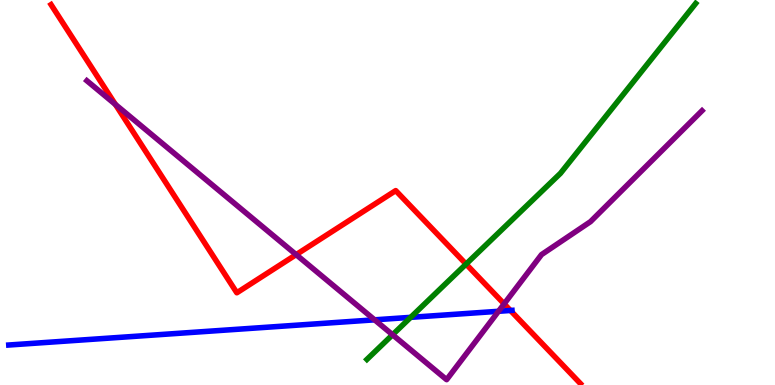[{'lines': ['blue', 'red'], 'intersections': [{'x': 6.59, 'y': 1.94}]}, {'lines': ['green', 'red'], 'intersections': [{'x': 6.01, 'y': 3.14}]}, {'lines': ['purple', 'red'], 'intersections': [{'x': 1.49, 'y': 7.29}, {'x': 3.82, 'y': 3.39}, {'x': 6.51, 'y': 2.11}]}, {'lines': ['blue', 'green'], 'intersections': [{'x': 5.3, 'y': 1.76}]}, {'lines': ['blue', 'purple'], 'intersections': [{'x': 4.83, 'y': 1.69}, {'x': 6.43, 'y': 1.91}]}, {'lines': ['green', 'purple'], 'intersections': [{'x': 5.07, 'y': 1.31}]}]